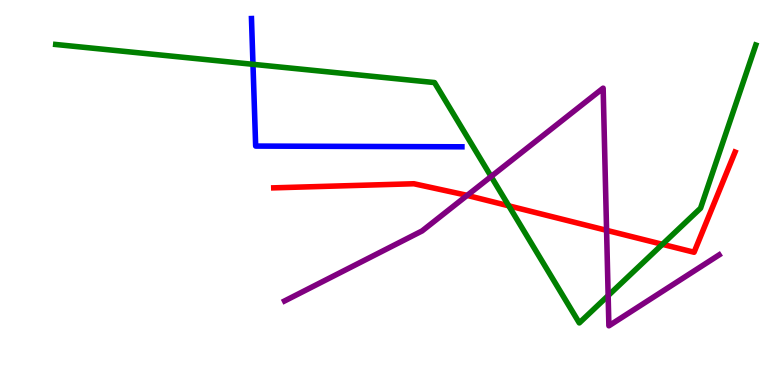[{'lines': ['blue', 'red'], 'intersections': []}, {'lines': ['green', 'red'], 'intersections': [{'x': 6.56, 'y': 4.65}, {'x': 8.55, 'y': 3.65}]}, {'lines': ['purple', 'red'], 'intersections': [{'x': 6.03, 'y': 4.92}, {'x': 7.83, 'y': 4.02}]}, {'lines': ['blue', 'green'], 'intersections': [{'x': 3.26, 'y': 8.33}]}, {'lines': ['blue', 'purple'], 'intersections': []}, {'lines': ['green', 'purple'], 'intersections': [{'x': 6.34, 'y': 5.42}, {'x': 7.85, 'y': 2.32}]}]